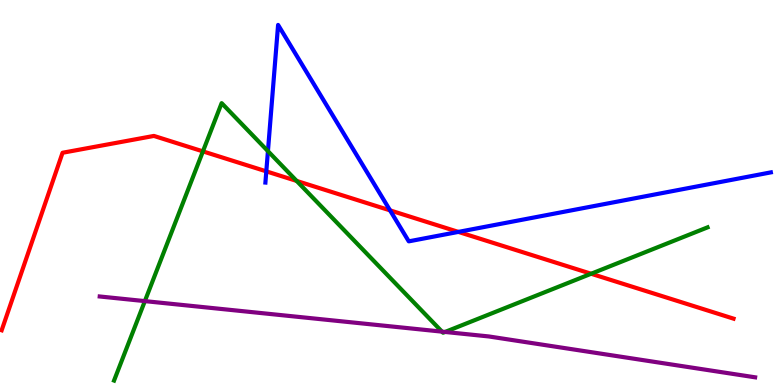[{'lines': ['blue', 'red'], 'intersections': [{'x': 3.44, 'y': 5.55}, {'x': 5.03, 'y': 4.54}, {'x': 5.91, 'y': 3.98}]}, {'lines': ['green', 'red'], 'intersections': [{'x': 2.62, 'y': 6.07}, {'x': 3.83, 'y': 5.3}, {'x': 7.63, 'y': 2.89}]}, {'lines': ['purple', 'red'], 'intersections': []}, {'lines': ['blue', 'green'], 'intersections': [{'x': 3.46, 'y': 6.07}]}, {'lines': ['blue', 'purple'], 'intersections': []}, {'lines': ['green', 'purple'], 'intersections': [{'x': 1.87, 'y': 2.18}, {'x': 5.7, 'y': 1.39}, {'x': 5.74, 'y': 1.38}]}]